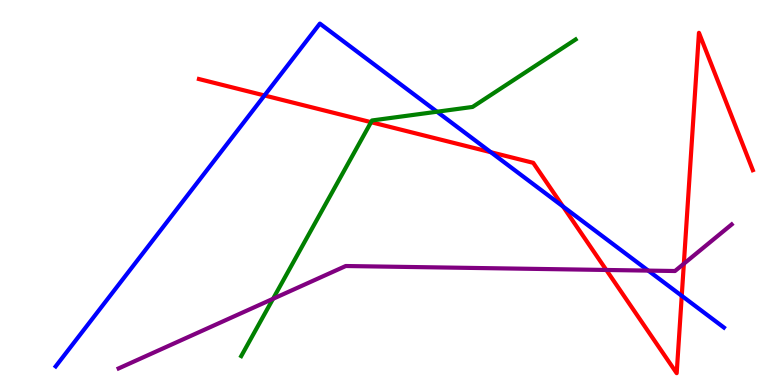[{'lines': ['blue', 'red'], 'intersections': [{'x': 3.41, 'y': 7.52}, {'x': 6.33, 'y': 6.05}, {'x': 7.26, 'y': 4.64}, {'x': 8.8, 'y': 2.32}]}, {'lines': ['green', 'red'], 'intersections': [{'x': 4.79, 'y': 6.83}]}, {'lines': ['purple', 'red'], 'intersections': [{'x': 7.82, 'y': 2.99}, {'x': 8.82, 'y': 3.15}]}, {'lines': ['blue', 'green'], 'intersections': [{'x': 5.64, 'y': 7.1}]}, {'lines': ['blue', 'purple'], 'intersections': [{'x': 8.36, 'y': 2.97}]}, {'lines': ['green', 'purple'], 'intersections': [{'x': 3.52, 'y': 2.24}]}]